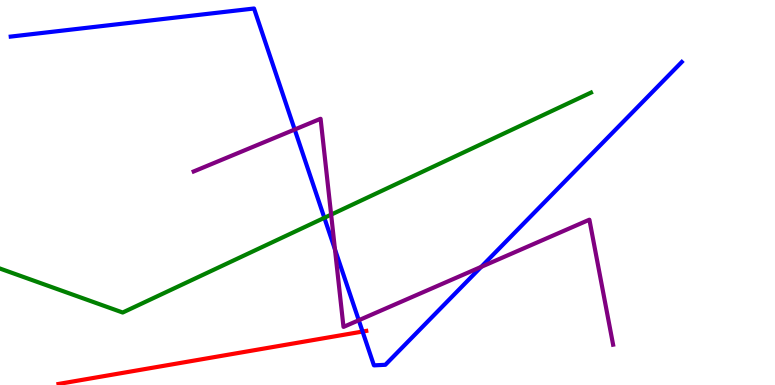[{'lines': ['blue', 'red'], 'intersections': [{'x': 4.68, 'y': 1.39}]}, {'lines': ['green', 'red'], 'intersections': []}, {'lines': ['purple', 'red'], 'intersections': []}, {'lines': ['blue', 'green'], 'intersections': [{'x': 4.19, 'y': 4.34}]}, {'lines': ['blue', 'purple'], 'intersections': [{'x': 3.8, 'y': 6.64}, {'x': 4.32, 'y': 3.52}, {'x': 4.63, 'y': 1.68}, {'x': 6.21, 'y': 3.07}]}, {'lines': ['green', 'purple'], 'intersections': [{'x': 4.27, 'y': 4.43}]}]